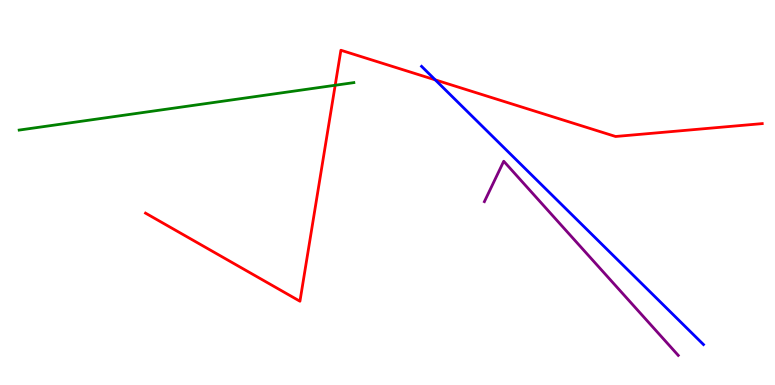[{'lines': ['blue', 'red'], 'intersections': [{'x': 5.62, 'y': 7.93}]}, {'lines': ['green', 'red'], 'intersections': [{'x': 4.32, 'y': 7.79}]}, {'lines': ['purple', 'red'], 'intersections': []}, {'lines': ['blue', 'green'], 'intersections': []}, {'lines': ['blue', 'purple'], 'intersections': []}, {'lines': ['green', 'purple'], 'intersections': []}]